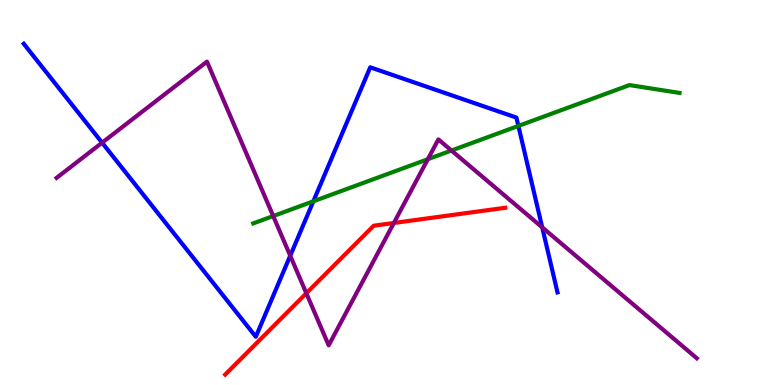[{'lines': ['blue', 'red'], 'intersections': []}, {'lines': ['green', 'red'], 'intersections': []}, {'lines': ['purple', 'red'], 'intersections': [{'x': 3.95, 'y': 2.38}, {'x': 5.08, 'y': 4.21}]}, {'lines': ['blue', 'green'], 'intersections': [{'x': 4.04, 'y': 4.77}, {'x': 6.69, 'y': 6.73}]}, {'lines': ['blue', 'purple'], 'intersections': [{'x': 1.32, 'y': 6.29}, {'x': 3.75, 'y': 3.36}, {'x': 7.0, 'y': 4.09}]}, {'lines': ['green', 'purple'], 'intersections': [{'x': 3.53, 'y': 4.39}, {'x': 5.52, 'y': 5.86}, {'x': 5.83, 'y': 6.09}]}]